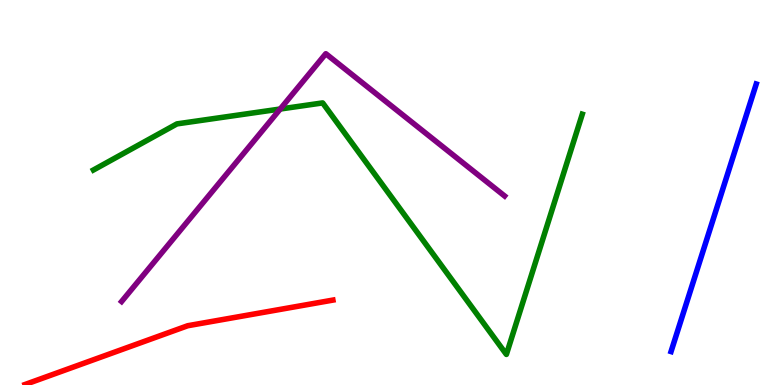[{'lines': ['blue', 'red'], 'intersections': []}, {'lines': ['green', 'red'], 'intersections': []}, {'lines': ['purple', 'red'], 'intersections': []}, {'lines': ['blue', 'green'], 'intersections': []}, {'lines': ['blue', 'purple'], 'intersections': []}, {'lines': ['green', 'purple'], 'intersections': [{'x': 3.62, 'y': 7.17}]}]